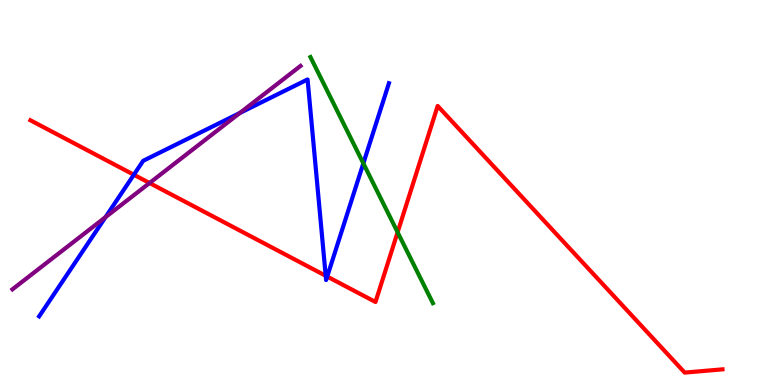[{'lines': ['blue', 'red'], 'intersections': [{'x': 1.73, 'y': 5.46}, {'x': 4.2, 'y': 2.84}, {'x': 4.22, 'y': 2.82}]}, {'lines': ['green', 'red'], 'intersections': [{'x': 5.13, 'y': 3.97}]}, {'lines': ['purple', 'red'], 'intersections': [{'x': 1.93, 'y': 5.25}]}, {'lines': ['blue', 'green'], 'intersections': [{'x': 4.69, 'y': 5.76}]}, {'lines': ['blue', 'purple'], 'intersections': [{'x': 1.36, 'y': 4.36}, {'x': 3.09, 'y': 7.07}]}, {'lines': ['green', 'purple'], 'intersections': []}]